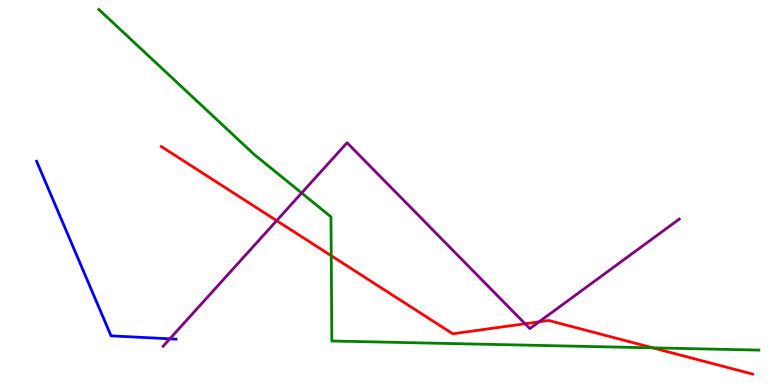[{'lines': ['blue', 'red'], 'intersections': []}, {'lines': ['green', 'red'], 'intersections': [{'x': 4.27, 'y': 3.36}, {'x': 8.42, 'y': 0.965}]}, {'lines': ['purple', 'red'], 'intersections': [{'x': 3.57, 'y': 4.27}, {'x': 6.78, 'y': 1.59}, {'x': 6.96, 'y': 1.64}]}, {'lines': ['blue', 'green'], 'intersections': []}, {'lines': ['blue', 'purple'], 'intersections': [{'x': 2.19, 'y': 1.2}]}, {'lines': ['green', 'purple'], 'intersections': [{'x': 3.89, 'y': 4.99}]}]